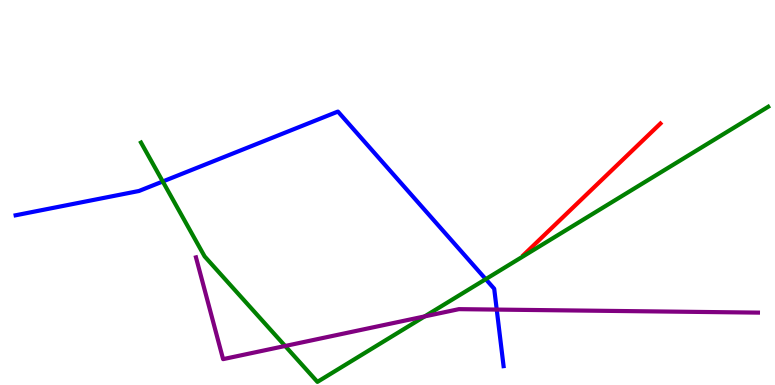[{'lines': ['blue', 'red'], 'intersections': []}, {'lines': ['green', 'red'], 'intersections': []}, {'lines': ['purple', 'red'], 'intersections': []}, {'lines': ['blue', 'green'], 'intersections': [{'x': 2.1, 'y': 5.29}, {'x': 6.27, 'y': 2.75}]}, {'lines': ['blue', 'purple'], 'intersections': [{'x': 6.41, 'y': 1.96}]}, {'lines': ['green', 'purple'], 'intersections': [{'x': 3.68, 'y': 1.01}, {'x': 5.48, 'y': 1.78}]}]